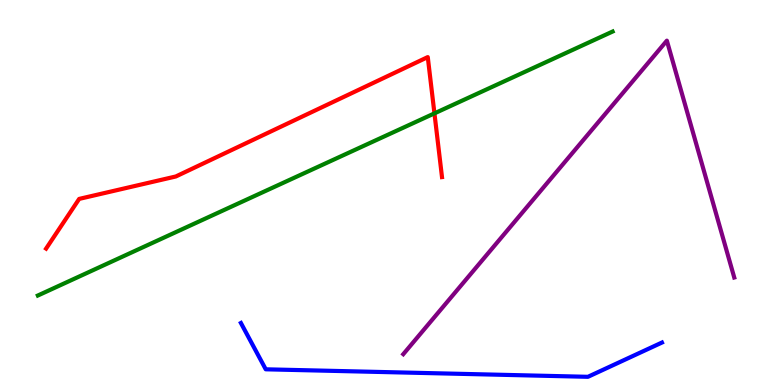[{'lines': ['blue', 'red'], 'intersections': []}, {'lines': ['green', 'red'], 'intersections': [{'x': 5.61, 'y': 7.06}]}, {'lines': ['purple', 'red'], 'intersections': []}, {'lines': ['blue', 'green'], 'intersections': []}, {'lines': ['blue', 'purple'], 'intersections': []}, {'lines': ['green', 'purple'], 'intersections': []}]